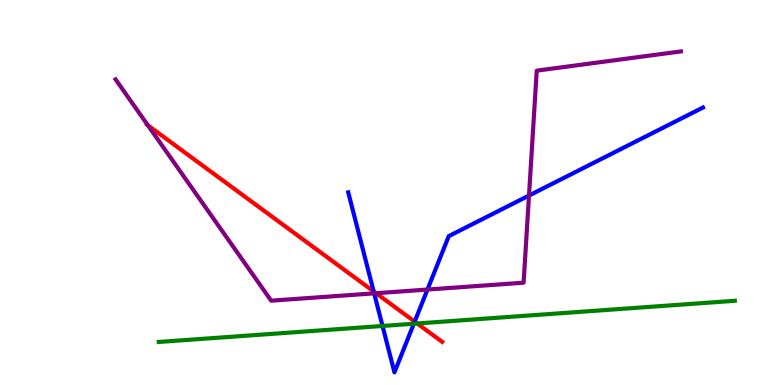[{'lines': ['blue', 'red'], 'intersections': [{'x': 4.82, 'y': 2.43}, {'x': 5.35, 'y': 1.65}]}, {'lines': ['green', 'red'], 'intersections': [{'x': 5.38, 'y': 1.6}]}, {'lines': ['purple', 'red'], 'intersections': [{'x': 1.91, 'y': 6.75}, {'x': 4.85, 'y': 2.38}]}, {'lines': ['blue', 'green'], 'intersections': [{'x': 4.94, 'y': 1.53}, {'x': 5.34, 'y': 1.59}]}, {'lines': ['blue', 'purple'], 'intersections': [{'x': 4.83, 'y': 2.38}, {'x': 5.52, 'y': 2.48}, {'x': 6.83, 'y': 4.92}]}, {'lines': ['green', 'purple'], 'intersections': []}]